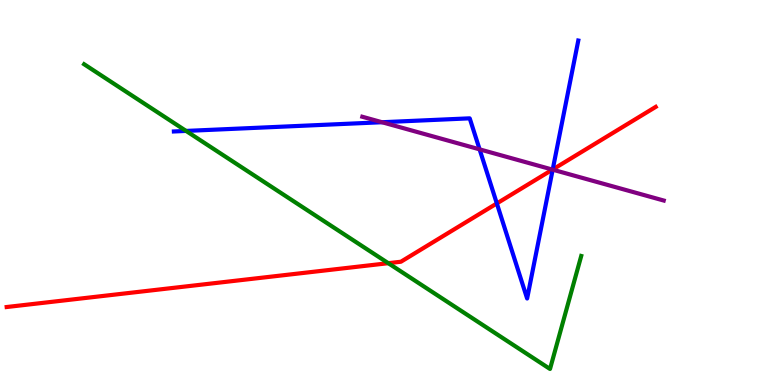[{'lines': ['blue', 'red'], 'intersections': [{'x': 6.41, 'y': 4.72}, {'x': 7.13, 'y': 5.6}]}, {'lines': ['green', 'red'], 'intersections': [{'x': 5.01, 'y': 3.16}]}, {'lines': ['purple', 'red'], 'intersections': [{'x': 7.13, 'y': 5.59}]}, {'lines': ['blue', 'green'], 'intersections': [{'x': 2.4, 'y': 6.6}]}, {'lines': ['blue', 'purple'], 'intersections': [{'x': 4.93, 'y': 6.83}, {'x': 6.19, 'y': 6.12}, {'x': 7.13, 'y': 5.59}]}, {'lines': ['green', 'purple'], 'intersections': []}]